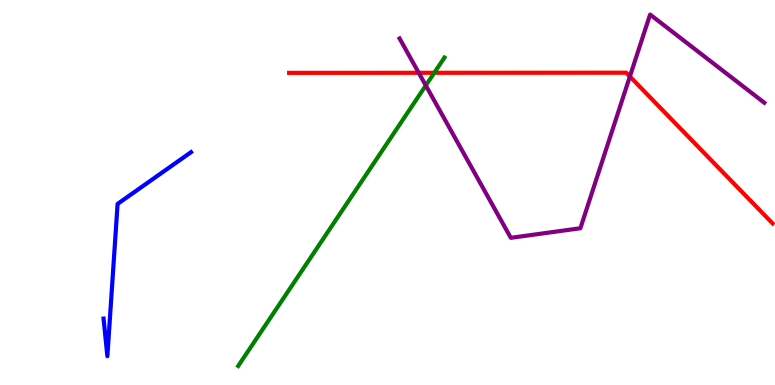[{'lines': ['blue', 'red'], 'intersections': []}, {'lines': ['green', 'red'], 'intersections': [{'x': 5.6, 'y': 8.11}]}, {'lines': ['purple', 'red'], 'intersections': [{'x': 5.4, 'y': 8.11}, {'x': 8.13, 'y': 8.01}]}, {'lines': ['blue', 'green'], 'intersections': []}, {'lines': ['blue', 'purple'], 'intersections': []}, {'lines': ['green', 'purple'], 'intersections': [{'x': 5.49, 'y': 7.78}]}]